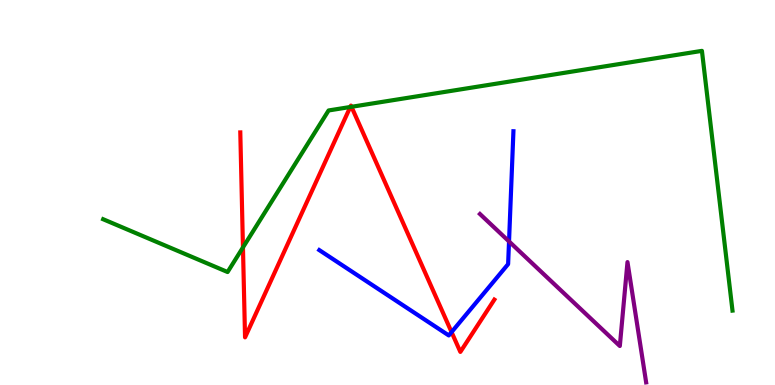[{'lines': ['blue', 'red'], 'intersections': [{'x': 5.83, 'y': 1.37}]}, {'lines': ['green', 'red'], 'intersections': [{'x': 3.13, 'y': 3.57}, {'x': 4.52, 'y': 7.22}, {'x': 4.54, 'y': 7.23}]}, {'lines': ['purple', 'red'], 'intersections': []}, {'lines': ['blue', 'green'], 'intersections': []}, {'lines': ['blue', 'purple'], 'intersections': [{'x': 6.57, 'y': 3.73}]}, {'lines': ['green', 'purple'], 'intersections': []}]